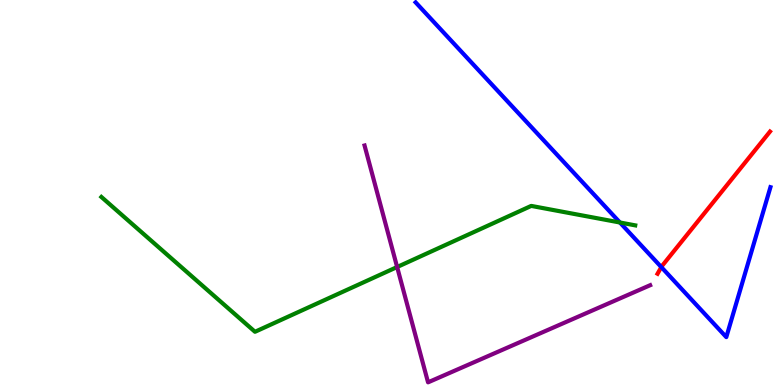[{'lines': ['blue', 'red'], 'intersections': [{'x': 8.53, 'y': 3.06}]}, {'lines': ['green', 'red'], 'intersections': []}, {'lines': ['purple', 'red'], 'intersections': []}, {'lines': ['blue', 'green'], 'intersections': [{'x': 8.0, 'y': 4.22}]}, {'lines': ['blue', 'purple'], 'intersections': []}, {'lines': ['green', 'purple'], 'intersections': [{'x': 5.12, 'y': 3.06}]}]